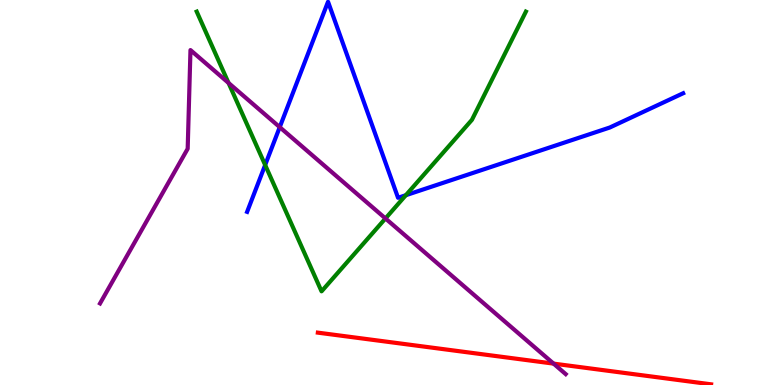[{'lines': ['blue', 'red'], 'intersections': []}, {'lines': ['green', 'red'], 'intersections': []}, {'lines': ['purple', 'red'], 'intersections': [{'x': 7.14, 'y': 0.555}]}, {'lines': ['blue', 'green'], 'intersections': [{'x': 3.42, 'y': 5.71}, {'x': 5.24, 'y': 4.93}]}, {'lines': ['blue', 'purple'], 'intersections': [{'x': 3.61, 'y': 6.7}]}, {'lines': ['green', 'purple'], 'intersections': [{'x': 2.95, 'y': 7.85}, {'x': 4.97, 'y': 4.33}]}]